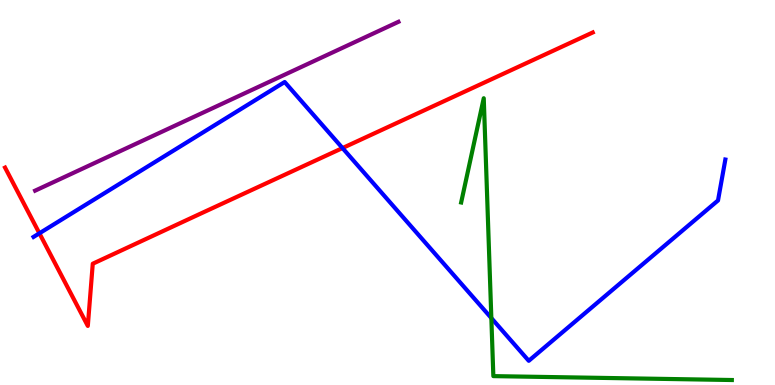[{'lines': ['blue', 'red'], 'intersections': [{'x': 0.508, 'y': 3.94}, {'x': 4.42, 'y': 6.15}]}, {'lines': ['green', 'red'], 'intersections': []}, {'lines': ['purple', 'red'], 'intersections': []}, {'lines': ['blue', 'green'], 'intersections': [{'x': 6.34, 'y': 1.74}]}, {'lines': ['blue', 'purple'], 'intersections': []}, {'lines': ['green', 'purple'], 'intersections': []}]